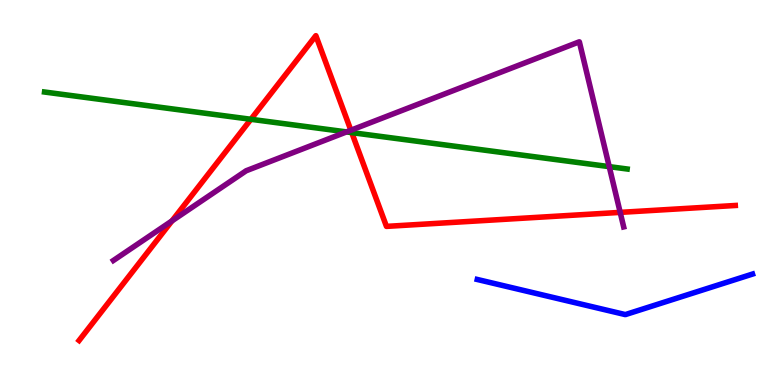[{'lines': ['blue', 'red'], 'intersections': []}, {'lines': ['green', 'red'], 'intersections': [{'x': 3.24, 'y': 6.9}, {'x': 4.54, 'y': 6.56}]}, {'lines': ['purple', 'red'], 'intersections': [{'x': 2.22, 'y': 4.26}, {'x': 4.53, 'y': 6.62}, {'x': 8.0, 'y': 4.48}]}, {'lines': ['blue', 'green'], 'intersections': []}, {'lines': ['blue', 'purple'], 'intersections': []}, {'lines': ['green', 'purple'], 'intersections': [{'x': 4.47, 'y': 6.57}, {'x': 7.86, 'y': 5.67}]}]